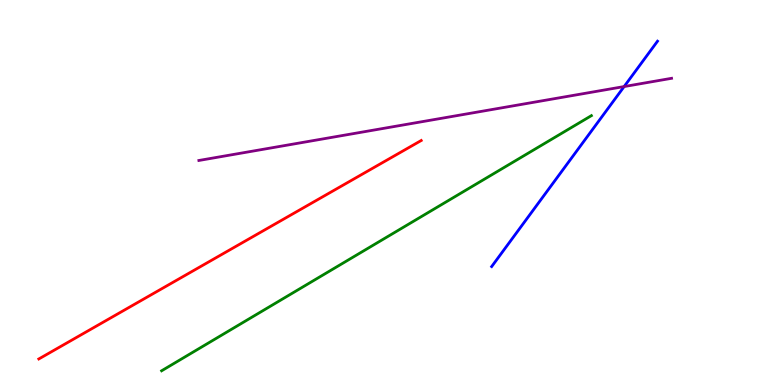[{'lines': ['blue', 'red'], 'intersections': []}, {'lines': ['green', 'red'], 'intersections': []}, {'lines': ['purple', 'red'], 'intersections': []}, {'lines': ['blue', 'green'], 'intersections': []}, {'lines': ['blue', 'purple'], 'intersections': [{'x': 8.05, 'y': 7.75}]}, {'lines': ['green', 'purple'], 'intersections': []}]